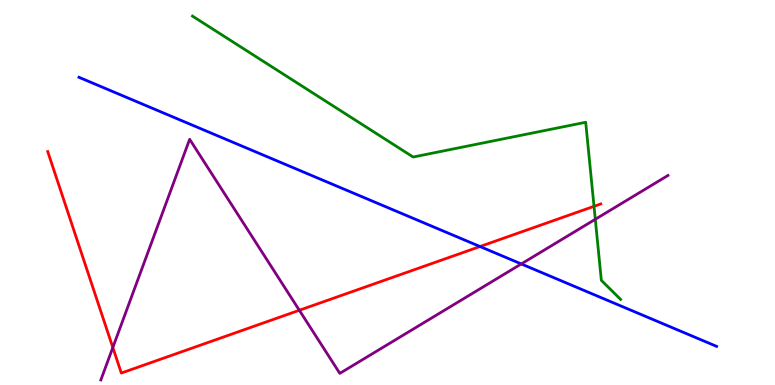[{'lines': ['blue', 'red'], 'intersections': [{'x': 6.19, 'y': 3.6}]}, {'lines': ['green', 'red'], 'intersections': [{'x': 7.66, 'y': 4.64}]}, {'lines': ['purple', 'red'], 'intersections': [{'x': 1.46, 'y': 0.974}, {'x': 3.86, 'y': 1.94}]}, {'lines': ['blue', 'green'], 'intersections': []}, {'lines': ['blue', 'purple'], 'intersections': [{'x': 6.73, 'y': 3.14}]}, {'lines': ['green', 'purple'], 'intersections': [{'x': 7.68, 'y': 4.3}]}]